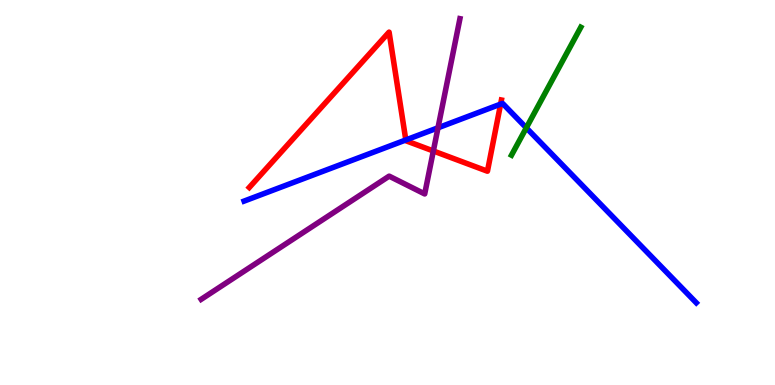[{'lines': ['blue', 'red'], 'intersections': [{'x': 5.24, 'y': 6.36}, {'x': 6.46, 'y': 7.3}]}, {'lines': ['green', 'red'], 'intersections': []}, {'lines': ['purple', 'red'], 'intersections': [{'x': 5.59, 'y': 6.08}]}, {'lines': ['blue', 'green'], 'intersections': [{'x': 6.79, 'y': 6.68}]}, {'lines': ['blue', 'purple'], 'intersections': [{'x': 5.65, 'y': 6.68}]}, {'lines': ['green', 'purple'], 'intersections': []}]